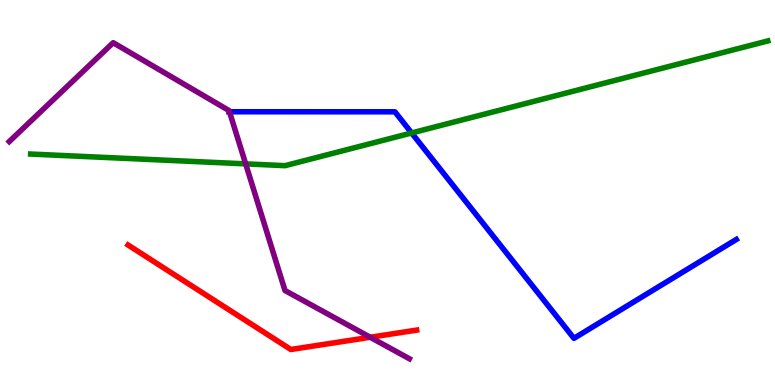[{'lines': ['blue', 'red'], 'intersections': []}, {'lines': ['green', 'red'], 'intersections': []}, {'lines': ['purple', 'red'], 'intersections': [{'x': 4.78, 'y': 1.24}]}, {'lines': ['blue', 'green'], 'intersections': [{'x': 5.31, 'y': 6.55}]}, {'lines': ['blue', 'purple'], 'intersections': [{'x': 2.96, 'y': 7.1}]}, {'lines': ['green', 'purple'], 'intersections': [{'x': 3.17, 'y': 5.74}]}]